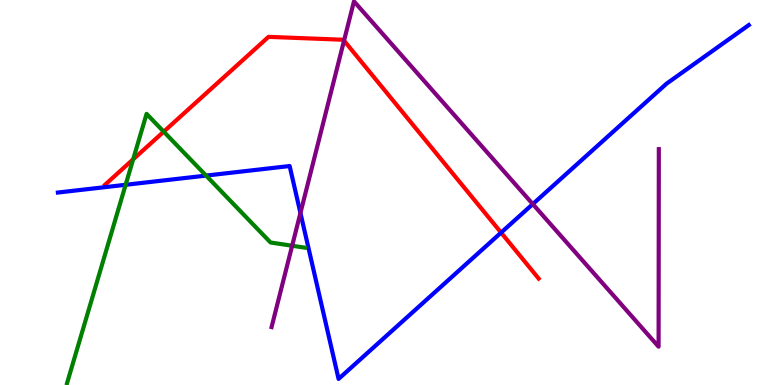[{'lines': ['blue', 'red'], 'intersections': [{'x': 6.47, 'y': 3.96}]}, {'lines': ['green', 'red'], 'intersections': [{'x': 1.72, 'y': 5.86}, {'x': 2.11, 'y': 6.58}]}, {'lines': ['purple', 'red'], 'intersections': [{'x': 4.44, 'y': 8.94}]}, {'lines': ['blue', 'green'], 'intersections': [{'x': 1.62, 'y': 5.2}, {'x': 2.66, 'y': 5.44}]}, {'lines': ['blue', 'purple'], 'intersections': [{'x': 3.88, 'y': 4.47}, {'x': 6.87, 'y': 4.7}]}, {'lines': ['green', 'purple'], 'intersections': [{'x': 3.77, 'y': 3.62}]}]